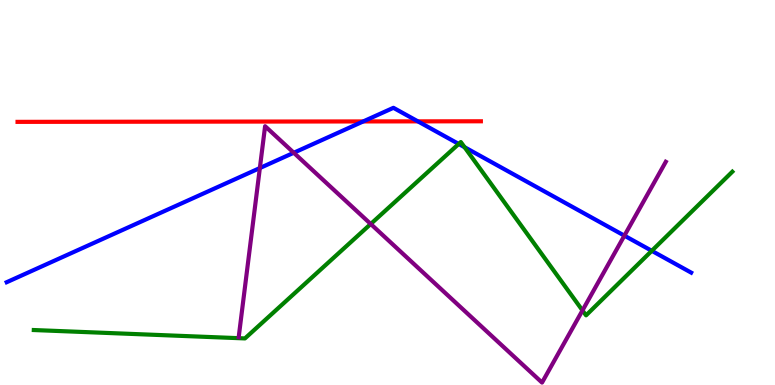[{'lines': ['blue', 'red'], 'intersections': [{'x': 4.69, 'y': 6.85}, {'x': 5.39, 'y': 6.85}]}, {'lines': ['green', 'red'], 'intersections': []}, {'lines': ['purple', 'red'], 'intersections': []}, {'lines': ['blue', 'green'], 'intersections': [{'x': 5.92, 'y': 6.26}, {'x': 5.99, 'y': 6.18}, {'x': 8.41, 'y': 3.49}]}, {'lines': ['blue', 'purple'], 'intersections': [{'x': 3.35, 'y': 5.64}, {'x': 3.79, 'y': 6.03}, {'x': 8.06, 'y': 3.88}]}, {'lines': ['green', 'purple'], 'intersections': [{'x': 4.78, 'y': 4.18}, {'x': 7.52, 'y': 1.94}]}]